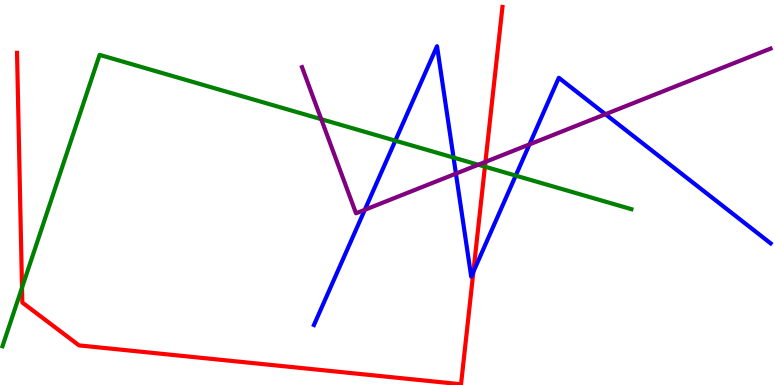[{'lines': ['blue', 'red'], 'intersections': [{'x': 6.11, 'y': 2.94}]}, {'lines': ['green', 'red'], 'intersections': [{'x': 0.284, 'y': 2.53}, {'x': 6.26, 'y': 5.67}]}, {'lines': ['purple', 'red'], 'intersections': [{'x': 6.26, 'y': 5.8}]}, {'lines': ['blue', 'green'], 'intersections': [{'x': 5.1, 'y': 6.35}, {'x': 5.85, 'y': 5.91}, {'x': 6.65, 'y': 5.44}]}, {'lines': ['blue', 'purple'], 'intersections': [{'x': 4.71, 'y': 4.55}, {'x': 5.88, 'y': 5.49}, {'x': 6.83, 'y': 6.25}, {'x': 7.81, 'y': 7.03}]}, {'lines': ['green', 'purple'], 'intersections': [{'x': 4.15, 'y': 6.9}, {'x': 6.17, 'y': 5.72}]}]